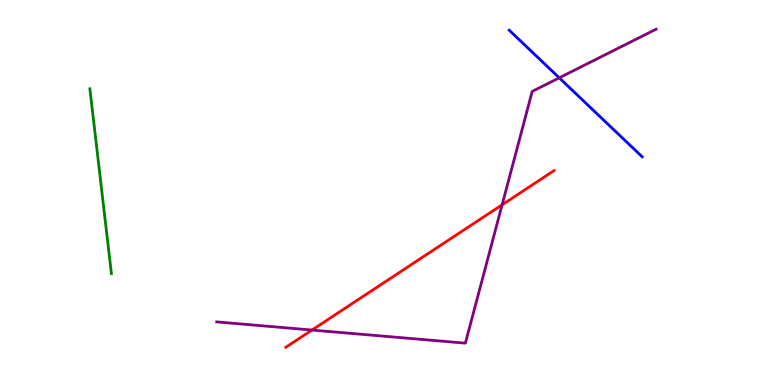[{'lines': ['blue', 'red'], 'intersections': []}, {'lines': ['green', 'red'], 'intersections': []}, {'lines': ['purple', 'red'], 'intersections': [{'x': 4.03, 'y': 1.43}, {'x': 6.48, 'y': 4.68}]}, {'lines': ['blue', 'green'], 'intersections': []}, {'lines': ['blue', 'purple'], 'intersections': [{'x': 7.22, 'y': 7.98}]}, {'lines': ['green', 'purple'], 'intersections': []}]